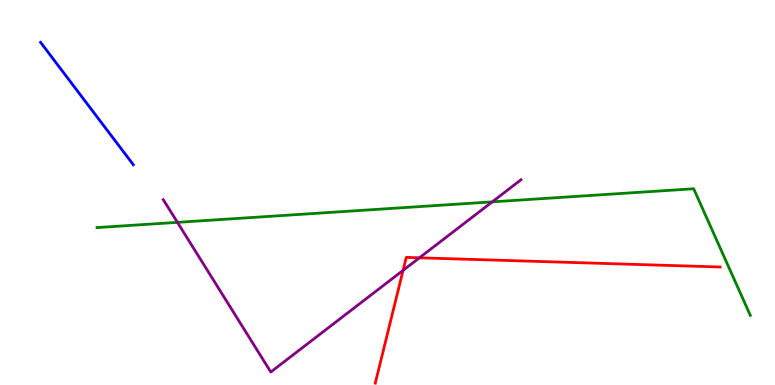[{'lines': ['blue', 'red'], 'intersections': []}, {'lines': ['green', 'red'], 'intersections': []}, {'lines': ['purple', 'red'], 'intersections': [{'x': 5.2, 'y': 2.98}, {'x': 5.41, 'y': 3.3}]}, {'lines': ['blue', 'green'], 'intersections': []}, {'lines': ['blue', 'purple'], 'intersections': []}, {'lines': ['green', 'purple'], 'intersections': [{'x': 2.29, 'y': 4.22}, {'x': 6.35, 'y': 4.76}]}]